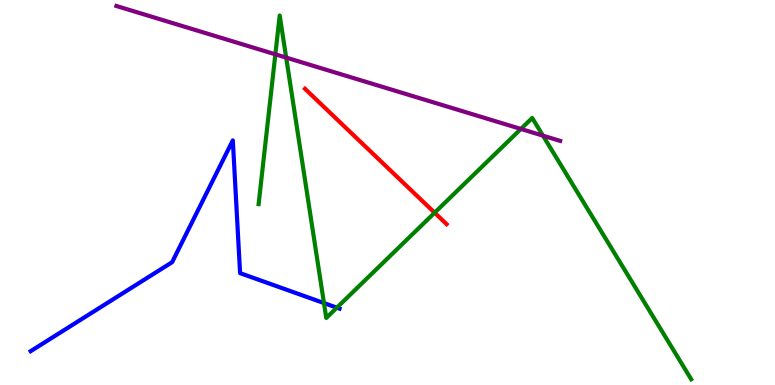[{'lines': ['blue', 'red'], 'intersections': []}, {'lines': ['green', 'red'], 'intersections': [{'x': 5.61, 'y': 4.47}]}, {'lines': ['purple', 'red'], 'intersections': []}, {'lines': ['blue', 'green'], 'intersections': [{'x': 4.18, 'y': 2.13}, {'x': 4.35, 'y': 2.01}]}, {'lines': ['blue', 'purple'], 'intersections': []}, {'lines': ['green', 'purple'], 'intersections': [{'x': 3.55, 'y': 8.59}, {'x': 3.69, 'y': 8.5}, {'x': 6.72, 'y': 6.65}, {'x': 7.01, 'y': 6.48}]}]